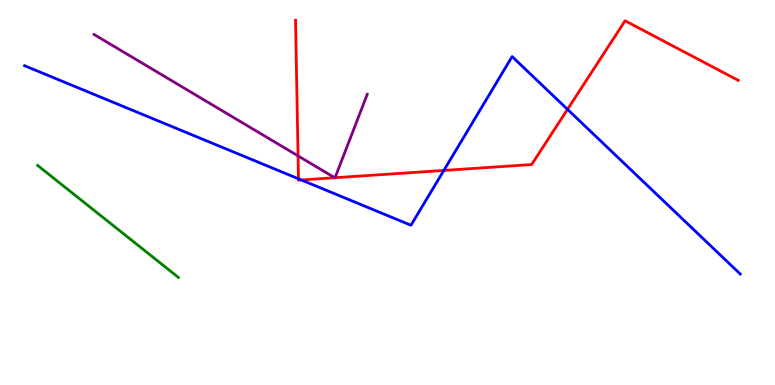[{'lines': ['blue', 'red'], 'intersections': [{'x': 3.85, 'y': 5.36}, {'x': 3.89, 'y': 5.33}, {'x': 5.73, 'y': 5.57}, {'x': 7.32, 'y': 7.16}]}, {'lines': ['green', 'red'], 'intersections': []}, {'lines': ['purple', 'red'], 'intersections': [{'x': 3.85, 'y': 5.95}, {'x': 4.32, 'y': 5.38}, {'x': 4.32, 'y': 5.38}]}, {'lines': ['blue', 'green'], 'intersections': []}, {'lines': ['blue', 'purple'], 'intersections': []}, {'lines': ['green', 'purple'], 'intersections': []}]